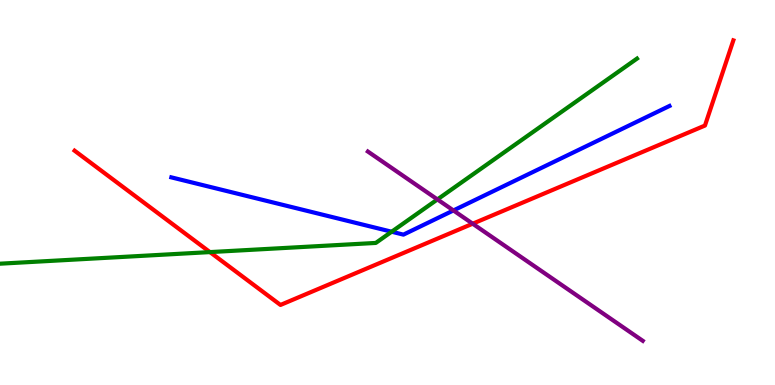[{'lines': ['blue', 'red'], 'intersections': []}, {'lines': ['green', 'red'], 'intersections': [{'x': 2.71, 'y': 3.45}]}, {'lines': ['purple', 'red'], 'intersections': [{'x': 6.1, 'y': 4.19}]}, {'lines': ['blue', 'green'], 'intersections': [{'x': 5.05, 'y': 3.98}]}, {'lines': ['blue', 'purple'], 'intersections': [{'x': 5.85, 'y': 4.53}]}, {'lines': ['green', 'purple'], 'intersections': [{'x': 5.64, 'y': 4.82}]}]